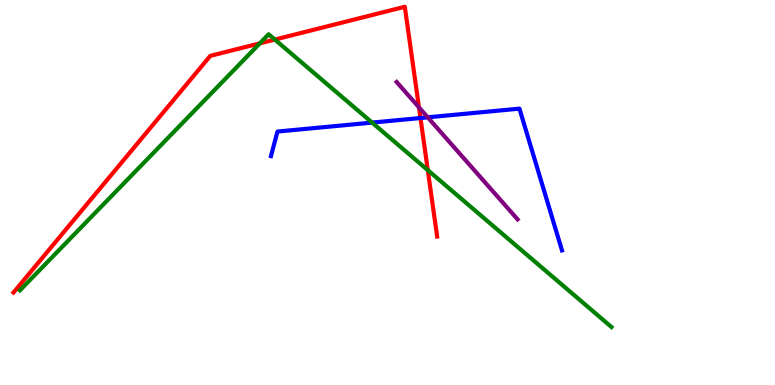[{'lines': ['blue', 'red'], 'intersections': [{'x': 5.43, 'y': 6.93}]}, {'lines': ['green', 'red'], 'intersections': [{'x': 3.35, 'y': 8.87}, {'x': 3.55, 'y': 8.97}, {'x': 5.52, 'y': 5.58}]}, {'lines': ['purple', 'red'], 'intersections': [{'x': 5.41, 'y': 7.21}]}, {'lines': ['blue', 'green'], 'intersections': [{'x': 4.8, 'y': 6.82}]}, {'lines': ['blue', 'purple'], 'intersections': [{'x': 5.52, 'y': 6.95}]}, {'lines': ['green', 'purple'], 'intersections': []}]